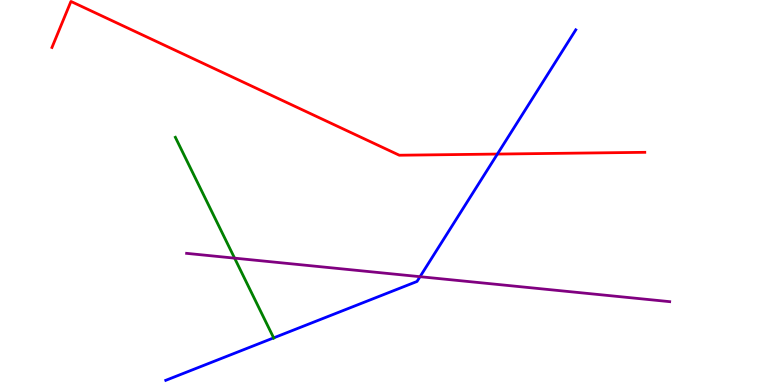[{'lines': ['blue', 'red'], 'intersections': [{'x': 6.42, 'y': 6.0}]}, {'lines': ['green', 'red'], 'intersections': []}, {'lines': ['purple', 'red'], 'intersections': []}, {'lines': ['blue', 'green'], 'intersections': [{'x': 3.53, 'y': 1.22}]}, {'lines': ['blue', 'purple'], 'intersections': [{'x': 5.42, 'y': 2.81}]}, {'lines': ['green', 'purple'], 'intersections': [{'x': 3.03, 'y': 3.29}]}]